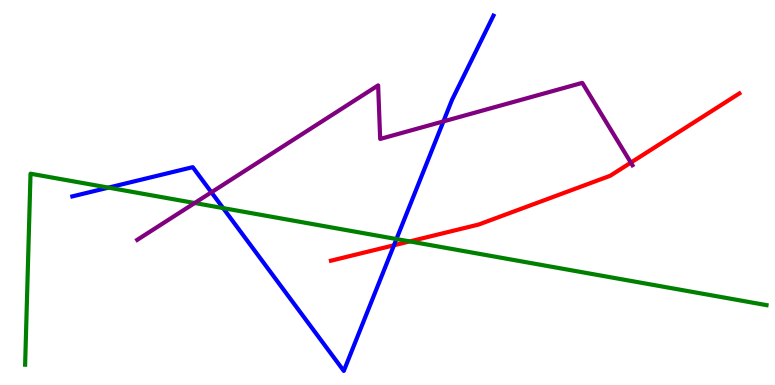[{'lines': ['blue', 'red'], 'intersections': [{'x': 5.08, 'y': 3.63}]}, {'lines': ['green', 'red'], 'intersections': [{'x': 5.29, 'y': 3.73}]}, {'lines': ['purple', 'red'], 'intersections': [{'x': 8.14, 'y': 5.78}]}, {'lines': ['blue', 'green'], 'intersections': [{'x': 1.4, 'y': 5.13}, {'x': 2.88, 'y': 4.6}, {'x': 5.12, 'y': 3.79}]}, {'lines': ['blue', 'purple'], 'intersections': [{'x': 2.73, 'y': 5.01}, {'x': 5.72, 'y': 6.85}]}, {'lines': ['green', 'purple'], 'intersections': [{'x': 2.51, 'y': 4.73}]}]